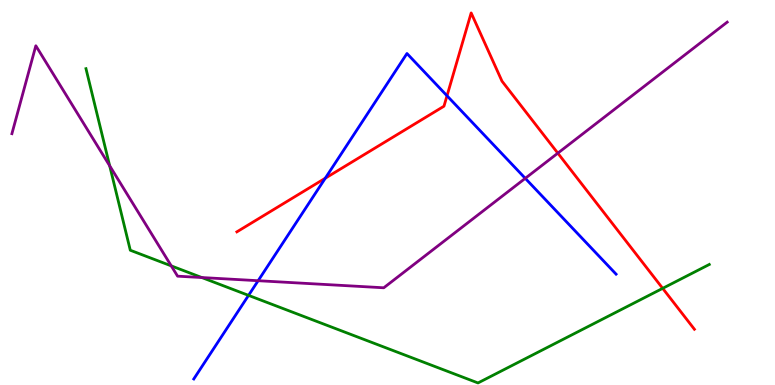[{'lines': ['blue', 'red'], 'intersections': [{'x': 4.2, 'y': 5.37}, {'x': 5.77, 'y': 7.51}]}, {'lines': ['green', 'red'], 'intersections': [{'x': 8.55, 'y': 2.51}]}, {'lines': ['purple', 'red'], 'intersections': [{'x': 7.2, 'y': 6.02}]}, {'lines': ['blue', 'green'], 'intersections': [{'x': 3.21, 'y': 2.33}]}, {'lines': ['blue', 'purple'], 'intersections': [{'x': 3.33, 'y': 2.71}, {'x': 6.78, 'y': 5.37}]}, {'lines': ['green', 'purple'], 'intersections': [{'x': 1.42, 'y': 5.69}, {'x': 2.21, 'y': 3.09}, {'x': 2.6, 'y': 2.79}]}]